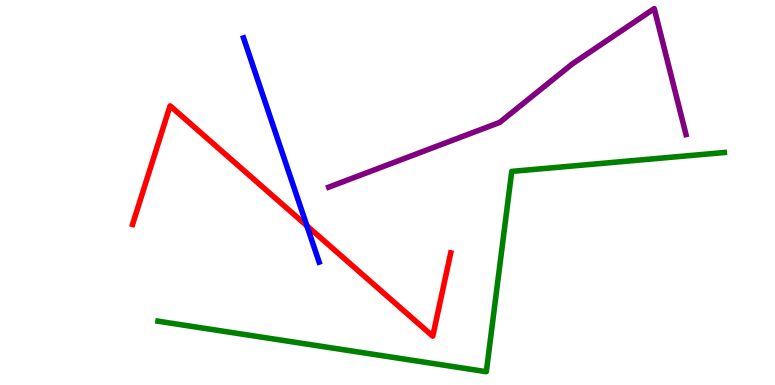[{'lines': ['blue', 'red'], 'intersections': [{'x': 3.96, 'y': 4.14}]}, {'lines': ['green', 'red'], 'intersections': []}, {'lines': ['purple', 'red'], 'intersections': []}, {'lines': ['blue', 'green'], 'intersections': []}, {'lines': ['blue', 'purple'], 'intersections': []}, {'lines': ['green', 'purple'], 'intersections': []}]